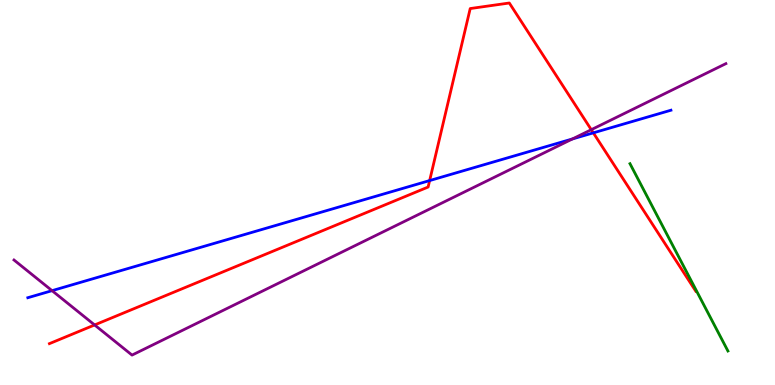[{'lines': ['blue', 'red'], 'intersections': [{'x': 5.54, 'y': 5.31}, {'x': 7.66, 'y': 6.55}]}, {'lines': ['green', 'red'], 'intersections': []}, {'lines': ['purple', 'red'], 'intersections': [{'x': 1.22, 'y': 1.56}, {'x': 7.63, 'y': 6.63}]}, {'lines': ['blue', 'green'], 'intersections': []}, {'lines': ['blue', 'purple'], 'intersections': [{'x': 0.672, 'y': 2.45}, {'x': 7.39, 'y': 6.39}]}, {'lines': ['green', 'purple'], 'intersections': []}]